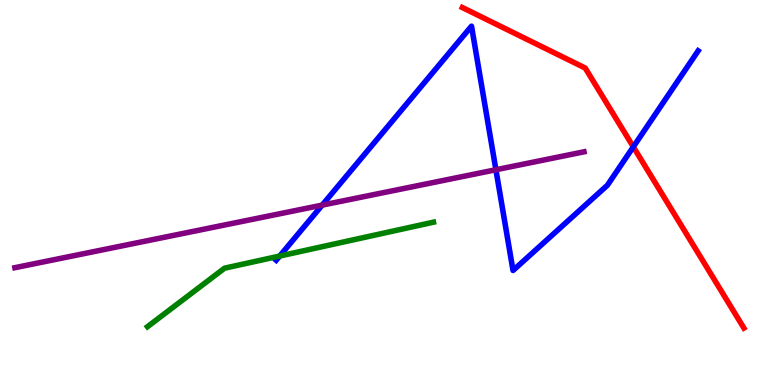[{'lines': ['blue', 'red'], 'intersections': [{'x': 8.17, 'y': 6.19}]}, {'lines': ['green', 'red'], 'intersections': []}, {'lines': ['purple', 'red'], 'intersections': []}, {'lines': ['blue', 'green'], 'intersections': [{'x': 3.61, 'y': 3.35}]}, {'lines': ['blue', 'purple'], 'intersections': [{'x': 4.16, 'y': 4.67}, {'x': 6.4, 'y': 5.59}]}, {'lines': ['green', 'purple'], 'intersections': []}]